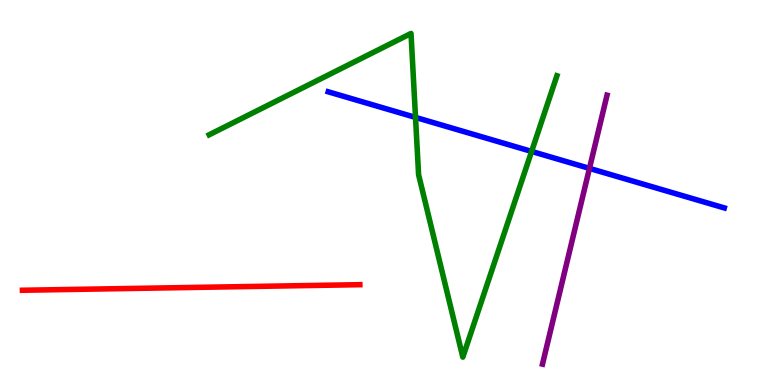[{'lines': ['blue', 'red'], 'intersections': []}, {'lines': ['green', 'red'], 'intersections': []}, {'lines': ['purple', 'red'], 'intersections': []}, {'lines': ['blue', 'green'], 'intersections': [{'x': 5.36, 'y': 6.95}, {'x': 6.86, 'y': 6.07}]}, {'lines': ['blue', 'purple'], 'intersections': [{'x': 7.61, 'y': 5.63}]}, {'lines': ['green', 'purple'], 'intersections': []}]